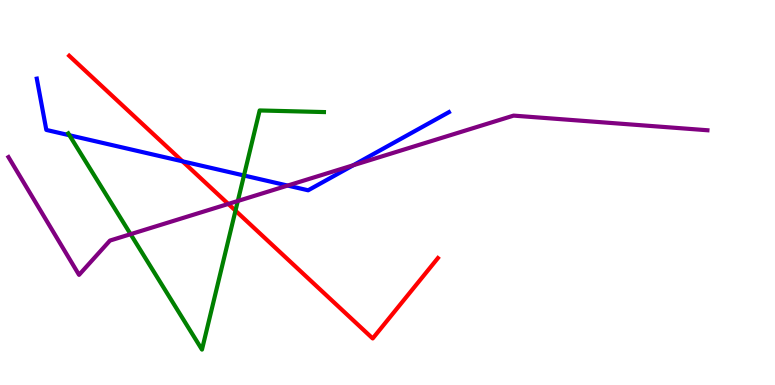[{'lines': ['blue', 'red'], 'intersections': [{'x': 2.36, 'y': 5.81}]}, {'lines': ['green', 'red'], 'intersections': [{'x': 3.04, 'y': 4.53}]}, {'lines': ['purple', 'red'], 'intersections': [{'x': 2.95, 'y': 4.7}]}, {'lines': ['blue', 'green'], 'intersections': [{'x': 0.896, 'y': 6.49}, {'x': 3.15, 'y': 5.44}]}, {'lines': ['blue', 'purple'], 'intersections': [{'x': 3.71, 'y': 5.18}, {'x': 4.56, 'y': 5.71}]}, {'lines': ['green', 'purple'], 'intersections': [{'x': 1.69, 'y': 3.92}, {'x': 3.07, 'y': 4.78}]}]